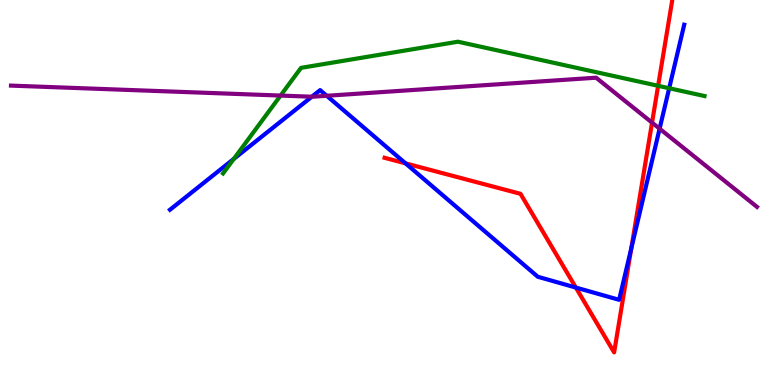[{'lines': ['blue', 'red'], 'intersections': [{'x': 5.23, 'y': 5.76}, {'x': 7.43, 'y': 2.53}, {'x': 8.15, 'y': 3.55}]}, {'lines': ['green', 'red'], 'intersections': [{'x': 8.49, 'y': 7.77}]}, {'lines': ['purple', 'red'], 'intersections': [{'x': 8.41, 'y': 6.81}]}, {'lines': ['blue', 'green'], 'intersections': [{'x': 3.02, 'y': 5.87}, {'x': 8.63, 'y': 7.71}]}, {'lines': ['blue', 'purple'], 'intersections': [{'x': 4.02, 'y': 7.49}, {'x': 4.22, 'y': 7.51}, {'x': 8.51, 'y': 6.66}]}, {'lines': ['green', 'purple'], 'intersections': [{'x': 3.62, 'y': 7.52}]}]